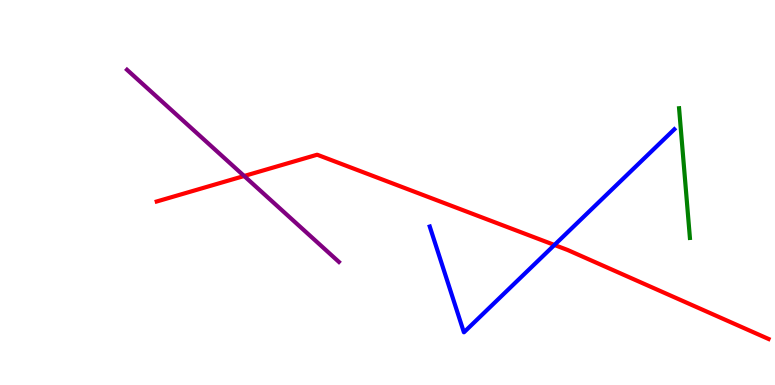[{'lines': ['blue', 'red'], 'intersections': [{'x': 7.15, 'y': 3.64}]}, {'lines': ['green', 'red'], 'intersections': []}, {'lines': ['purple', 'red'], 'intersections': [{'x': 3.15, 'y': 5.43}]}, {'lines': ['blue', 'green'], 'intersections': []}, {'lines': ['blue', 'purple'], 'intersections': []}, {'lines': ['green', 'purple'], 'intersections': []}]